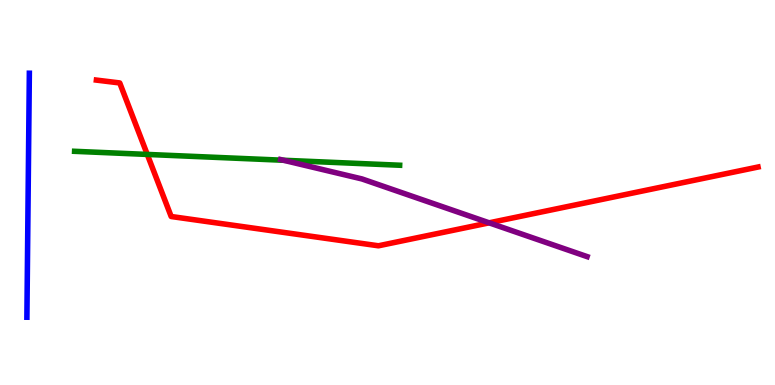[{'lines': ['blue', 'red'], 'intersections': []}, {'lines': ['green', 'red'], 'intersections': [{'x': 1.9, 'y': 5.99}]}, {'lines': ['purple', 'red'], 'intersections': [{'x': 6.31, 'y': 4.21}]}, {'lines': ['blue', 'green'], 'intersections': []}, {'lines': ['blue', 'purple'], 'intersections': []}, {'lines': ['green', 'purple'], 'intersections': [{'x': 3.66, 'y': 5.84}]}]